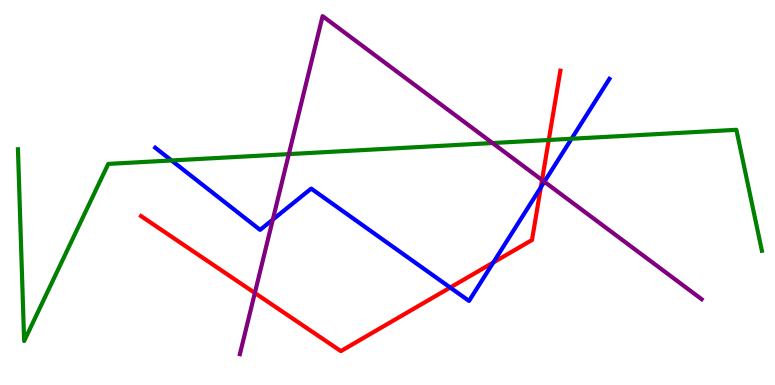[{'lines': ['blue', 'red'], 'intersections': [{'x': 5.81, 'y': 2.53}, {'x': 6.37, 'y': 3.18}, {'x': 6.98, 'y': 5.13}]}, {'lines': ['green', 'red'], 'intersections': [{'x': 7.08, 'y': 6.36}]}, {'lines': ['purple', 'red'], 'intersections': [{'x': 3.29, 'y': 2.39}, {'x': 6.99, 'y': 5.32}]}, {'lines': ['blue', 'green'], 'intersections': [{'x': 2.21, 'y': 5.83}, {'x': 7.37, 'y': 6.4}]}, {'lines': ['blue', 'purple'], 'intersections': [{'x': 3.52, 'y': 4.3}, {'x': 7.02, 'y': 5.28}]}, {'lines': ['green', 'purple'], 'intersections': [{'x': 3.73, 'y': 6.0}, {'x': 6.36, 'y': 6.28}]}]